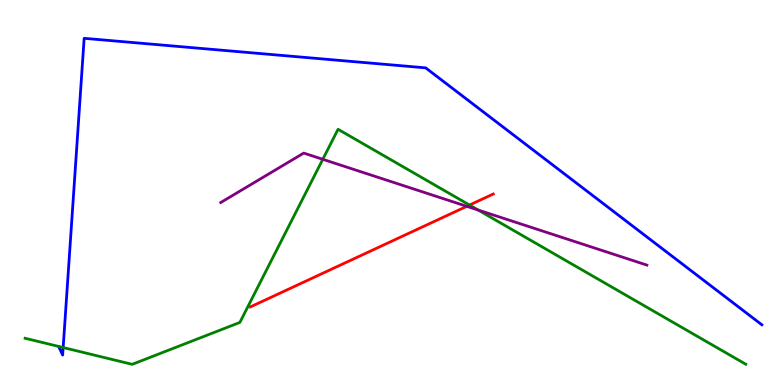[{'lines': ['blue', 'red'], 'intersections': []}, {'lines': ['green', 'red'], 'intersections': [{'x': 6.06, 'y': 4.67}]}, {'lines': ['purple', 'red'], 'intersections': [{'x': 6.02, 'y': 4.64}]}, {'lines': ['blue', 'green'], 'intersections': [{'x': 0.815, 'y': 0.973}]}, {'lines': ['blue', 'purple'], 'intersections': []}, {'lines': ['green', 'purple'], 'intersections': [{'x': 4.17, 'y': 5.86}, {'x': 6.17, 'y': 4.54}]}]